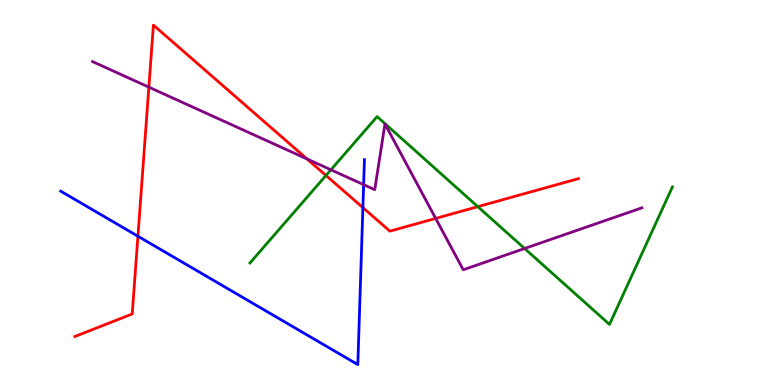[{'lines': ['blue', 'red'], 'intersections': [{'x': 1.78, 'y': 3.86}, {'x': 4.68, 'y': 4.61}]}, {'lines': ['green', 'red'], 'intersections': [{'x': 4.21, 'y': 5.44}, {'x': 6.17, 'y': 4.63}]}, {'lines': ['purple', 'red'], 'intersections': [{'x': 1.92, 'y': 7.74}, {'x': 3.96, 'y': 5.87}, {'x': 5.62, 'y': 4.33}]}, {'lines': ['blue', 'green'], 'intersections': []}, {'lines': ['blue', 'purple'], 'intersections': [{'x': 4.69, 'y': 5.2}]}, {'lines': ['green', 'purple'], 'intersections': [{'x': 4.27, 'y': 5.59}, {'x': 6.77, 'y': 3.55}]}]